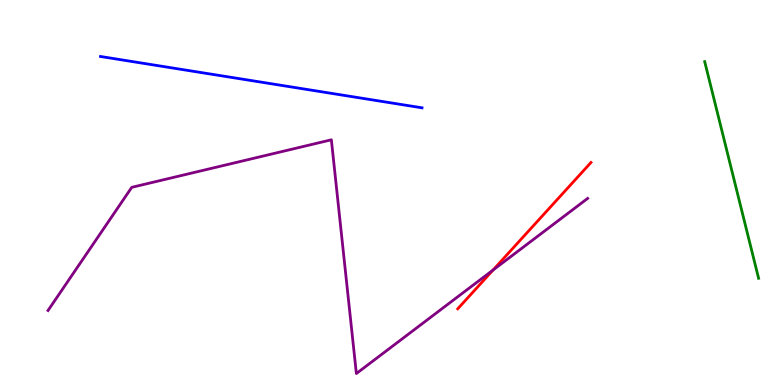[{'lines': ['blue', 'red'], 'intersections': []}, {'lines': ['green', 'red'], 'intersections': []}, {'lines': ['purple', 'red'], 'intersections': [{'x': 6.36, 'y': 2.99}]}, {'lines': ['blue', 'green'], 'intersections': []}, {'lines': ['blue', 'purple'], 'intersections': []}, {'lines': ['green', 'purple'], 'intersections': []}]